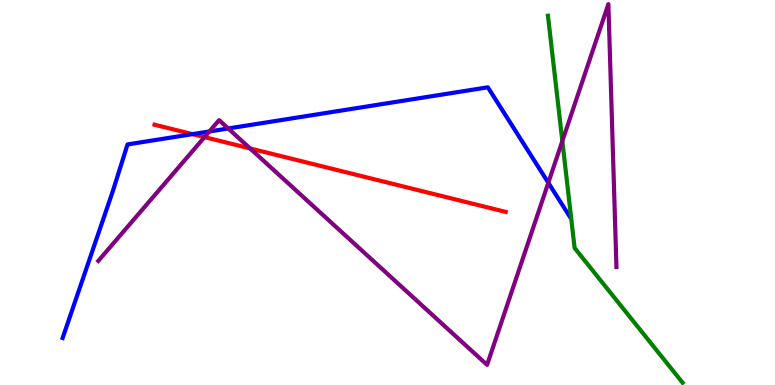[{'lines': ['blue', 'red'], 'intersections': [{'x': 2.48, 'y': 6.52}]}, {'lines': ['green', 'red'], 'intersections': []}, {'lines': ['purple', 'red'], 'intersections': [{'x': 2.64, 'y': 6.44}, {'x': 3.23, 'y': 6.14}]}, {'lines': ['blue', 'green'], 'intersections': []}, {'lines': ['blue', 'purple'], 'intersections': [{'x': 2.7, 'y': 6.59}, {'x': 2.94, 'y': 6.66}, {'x': 7.08, 'y': 5.25}]}, {'lines': ['green', 'purple'], 'intersections': [{'x': 7.26, 'y': 6.34}]}]